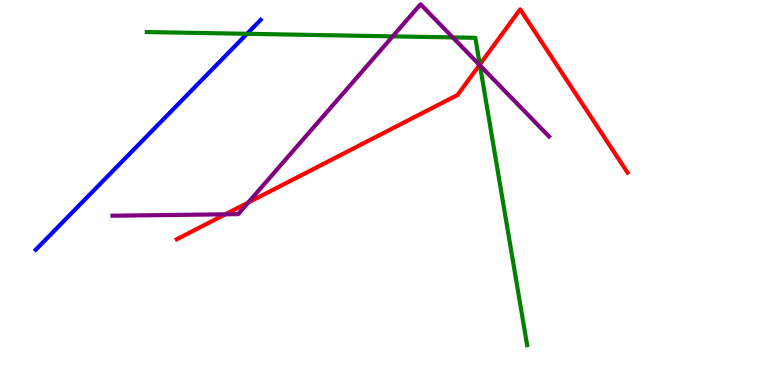[{'lines': ['blue', 'red'], 'intersections': []}, {'lines': ['green', 'red'], 'intersections': [{'x': 6.19, 'y': 8.32}]}, {'lines': ['purple', 'red'], 'intersections': [{'x': 2.91, 'y': 4.43}, {'x': 3.2, 'y': 4.74}, {'x': 6.19, 'y': 8.31}]}, {'lines': ['blue', 'green'], 'intersections': [{'x': 3.19, 'y': 9.12}]}, {'lines': ['blue', 'purple'], 'intersections': []}, {'lines': ['green', 'purple'], 'intersections': [{'x': 5.07, 'y': 9.06}, {'x': 5.84, 'y': 9.03}, {'x': 6.19, 'y': 8.3}]}]